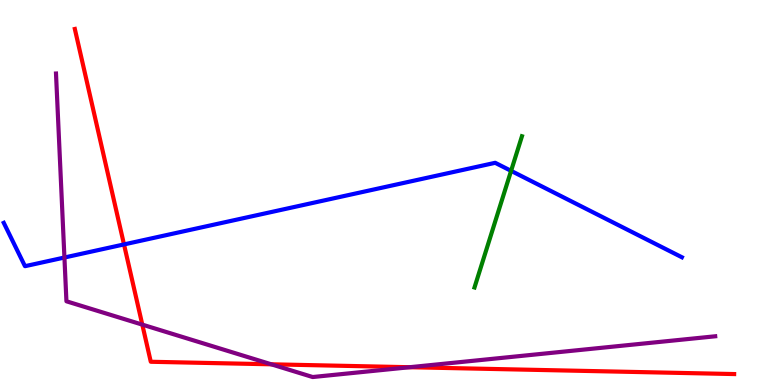[{'lines': ['blue', 'red'], 'intersections': [{'x': 1.6, 'y': 3.65}]}, {'lines': ['green', 'red'], 'intersections': []}, {'lines': ['purple', 'red'], 'intersections': [{'x': 1.84, 'y': 1.57}, {'x': 3.5, 'y': 0.538}, {'x': 5.29, 'y': 0.462}]}, {'lines': ['blue', 'green'], 'intersections': [{'x': 6.59, 'y': 5.56}]}, {'lines': ['blue', 'purple'], 'intersections': [{'x': 0.831, 'y': 3.31}]}, {'lines': ['green', 'purple'], 'intersections': []}]